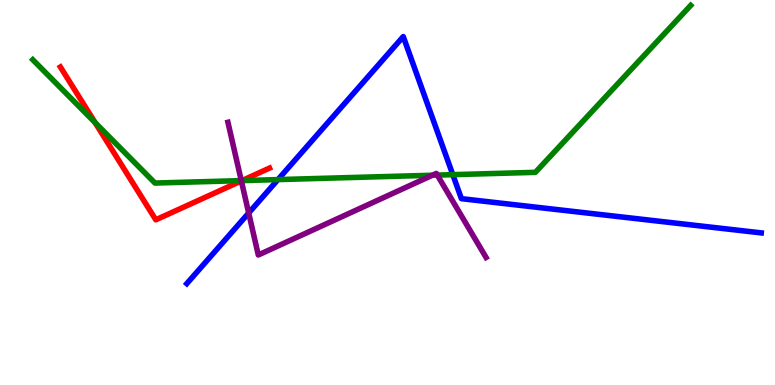[{'lines': ['blue', 'red'], 'intersections': []}, {'lines': ['green', 'red'], 'intersections': [{'x': 1.23, 'y': 6.81}, {'x': 3.12, 'y': 5.31}]}, {'lines': ['purple', 'red'], 'intersections': [{'x': 3.11, 'y': 5.3}]}, {'lines': ['blue', 'green'], 'intersections': [{'x': 3.59, 'y': 5.34}, {'x': 5.84, 'y': 5.46}]}, {'lines': ['blue', 'purple'], 'intersections': [{'x': 3.21, 'y': 4.47}]}, {'lines': ['green', 'purple'], 'intersections': [{'x': 3.11, 'y': 5.31}, {'x': 5.58, 'y': 5.45}, {'x': 5.64, 'y': 5.45}]}]